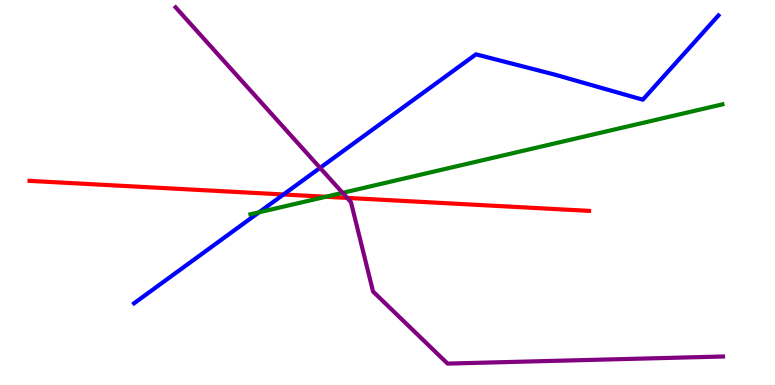[{'lines': ['blue', 'red'], 'intersections': [{'x': 3.66, 'y': 4.95}]}, {'lines': ['green', 'red'], 'intersections': [{'x': 4.2, 'y': 4.89}]}, {'lines': ['purple', 'red'], 'intersections': [{'x': 4.48, 'y': 4.86}]}, {'lines': ['blue', 'green'], 'intersections': [{'x': 3.34, 'y': 4.49}]}, {'lines': ['blue', 'purple'], 'intersections': [{'x': 4.13, 'y': 5.64}]}, {'lines': ['green', 'purple'], 'intersections': [{'x': 4.42, 'y': 4.99}]}]